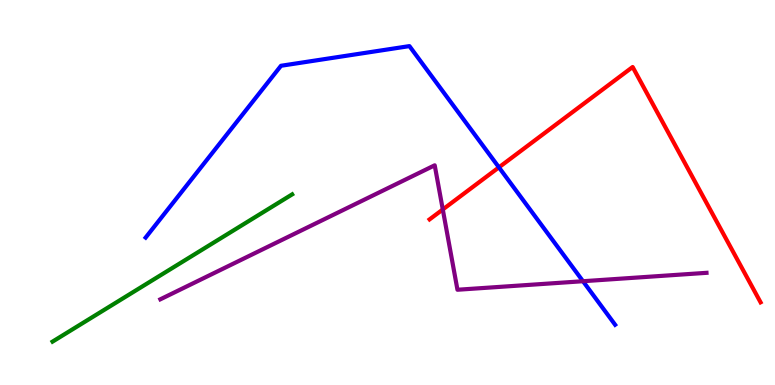[{'lines': ['blue', 'red'], 'intersections': [{'x': 6.44, 'y': 5.65}]}, {'lines': ['green', 'red'], 'intersections': []}, {'lines': ['purple', 'red'], 'intersections': [{'x': 5.71, 'y': 4.56}]}, {'lines': ['blue', 'green'], 'intersections': []}, {'lines': ['blue', 'purple'], 'intersections': [{'x': 7.52, 'y': 2.7}]}, {'lines': ['green', 'purple'], 'intersections': []}]